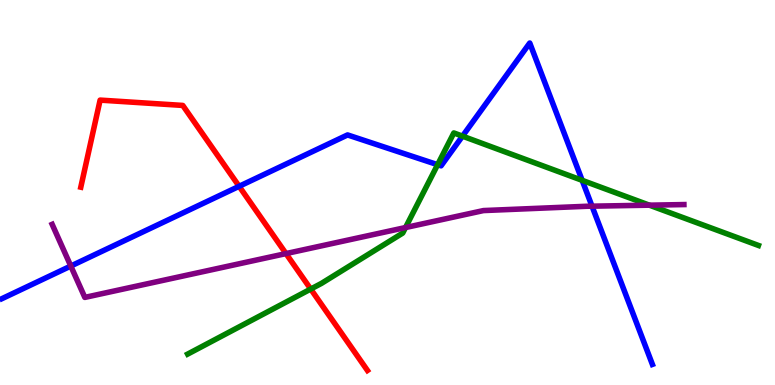[{'lines': ['blue', 'red'], 'intersections': [{'x': 3.09, 'y': 5.16}]}, {'lines': ['green', 'red'], 'intersections': [{'x': 4.01, 'y': 2.49}]}, {'lines': ['purple', 'red'], 'intersections': [{'x': 3.69, 'y': 3.41}]}, {'lines': ['blue', 'green'], 'intersections': [{'x': 5.65, 'y': 5.72}, {'x': 5.97, 'y': 6.46}, {'x': 7.51, 'y': 5.32}]}, {'lines': ['blue', 'purple'], 'intersections': [{'x': 0.914, 'y': 3.09}, {'x': 7.64, 'y': 4.64}]}, {'lines': ['green', 'purple'], 'intersections': [{'x': 5.23, 'y': 4.09}, {'x': 8.38, 'y': 4.67}]}]